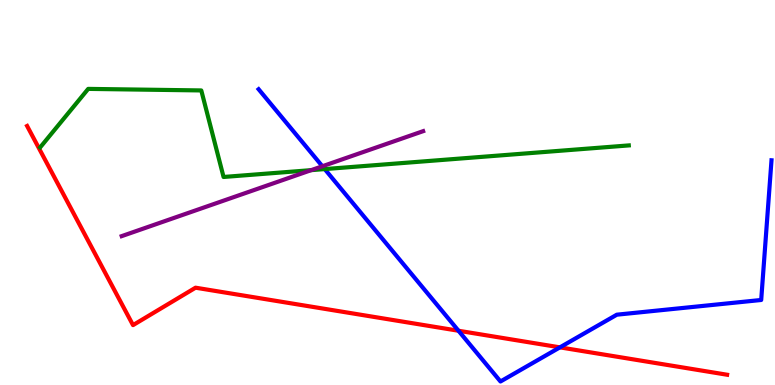[{'lines': ['blue', 'red'], 'intersections': [{'x': 5.92, 'y': 1.41}, {'x': 7.22, 'y': 0.978}]}, {'lines': ['green', 'red'], 'intersections': []}, {'lines': ['purple', 'red'], 'intersections': []}, {'lines': ['blue', 'green'], 'intersections': [{'x': 4.19, 'y': 5.61}]}, {'lines': ['blue', 'purple'], 'intersections': [{'x': 4.16, 'y': 5.68}]}, {'lines': ['green', 'purple'], 'intersections': [{'x': 4.02, 'y': 5.58}]}]